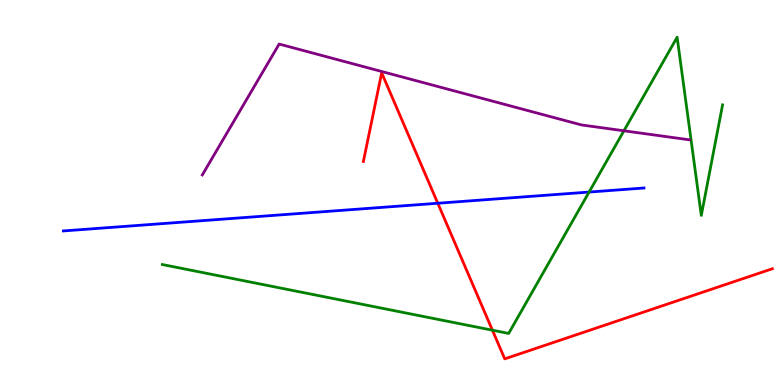[{'lines': ['blue', 'red'], 'intersections': [{'x': 5.65, 'y': 4.72}]}, {'lines': ['green', 'red'], 'intersections': [{'x': 6.35, 'y': 1.42}]}, {'lines': ['purple', 'red'], 'intersections': []}, {'lines': ['blue', 'green'], 'intersections': [{'x': 7.6, 'y': 5.01}]}, {'lines': ['blue', 'purple'], 'intersections': []}, {'lines': ['green', 'purple'], 'intersections': [{'x': 8.05, 'y': 6.6}]}]